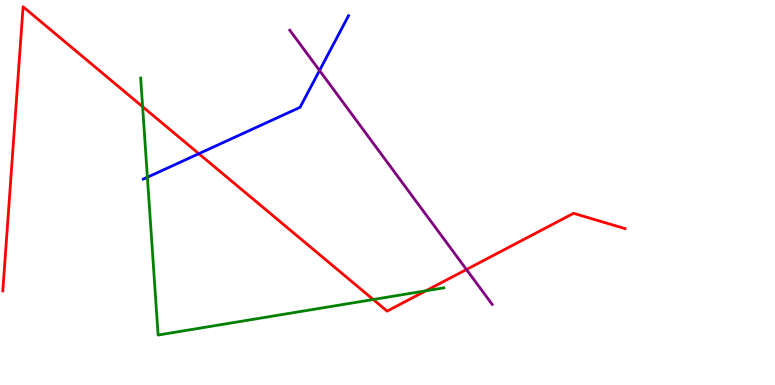[{'lines': ['blue', 'red'], 'intersections': [{'x': 2.57, 'y': 6.01}]}, {'lines': ['green', 'red'], 'intersections': [{'x': 1.84, 'y': 7.23}, {'x': 4.82, 'y': 2.22}, {'x': 5.49, 'y': 2.45}]}, {'lines': ['purple', 'red'], 'intersections': [{'x': 6.02, 'y': 3.0}]}, {'lines': ['blue', 'green'], 'intersections': [{'x': 1.9, 'y': 5.4}]}, {'lines': ['blue', 'purple'], 'intersections': [{'x': 4.12, 'y': 8.17}]}, {'lines': ['green', 'purple'], 'intersections': []}]